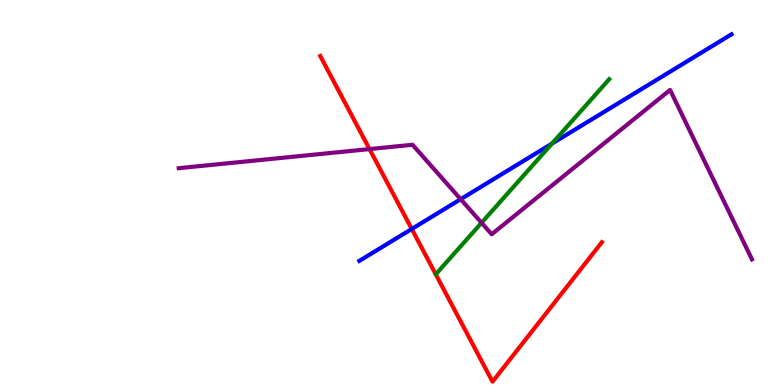[{'lines': ['blue', 'red'], 'intersections': [{'x': 5.31, 'y': 4.05}]}, {'lines': ['green', 'red'], 'intersections': []}, {'lines': ['purple', 'red'], 'intersections': [{'x': 4.77, 'y': 6.13}]}, {'lines': ['blue', 'green'], 'intersections': [{'x': 7.12, 'y': 6.27}]}, {'lines': ['blue', 'purple'], 'intersections': [{'x': 5.94, 'y': 4.83}]}, {'lines': ['green', 'purple'], 'intersections': [{'x': 6.21, 'y': 4.21}]}]